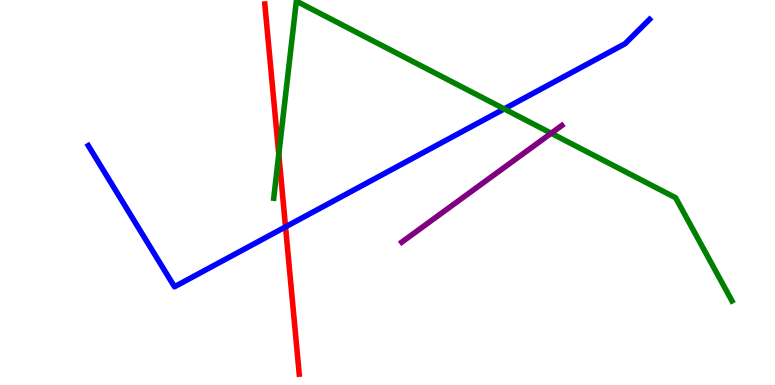[{'lines': ['blue', 'red'], 'intersections': [{'x': 3.68, 'y': 4.11}]}, {'lines': ['green', 'red'], 'intersections': [{'x': 3.6, 'y': 5.99}]}, {'lines': ['purple', 'red'], 'intersections': []}, {'lines': ['blue', 'green'], 'intersections': [{'x': 6.51, 'y': 7.17}]}, {'lines': ['blue', 'purple'], 'intersections': []}, {'lines': ['green', 'purple'], 'intersections': [{'x': 7.11, 'y': 6.54}]}]